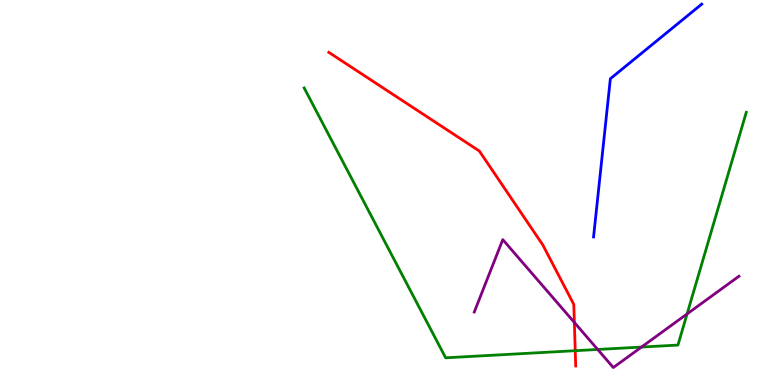[{'lines': ['blue', 'red'], 'intersections': []}, {'lines': ['green', 'red'], 'intersections': [{'x': 7.42, 'y': 0.891}]}, {'lines': ['purple', 'red'], 'intersections': [{'x': 7.41, 'y': 1.62}]}, {'lines': ['blue', 'green'], 'intersections': []}, {'lines': ['blue', 'purple'], 'intersections': []}, {'lines': ['green', 'purple'], 'intersections': [{'x': 7.71, 'y': 0.923}, {'x': 8.28, 'y': 0.985}, {'x': 8.87, 'y': 1.85}]}]